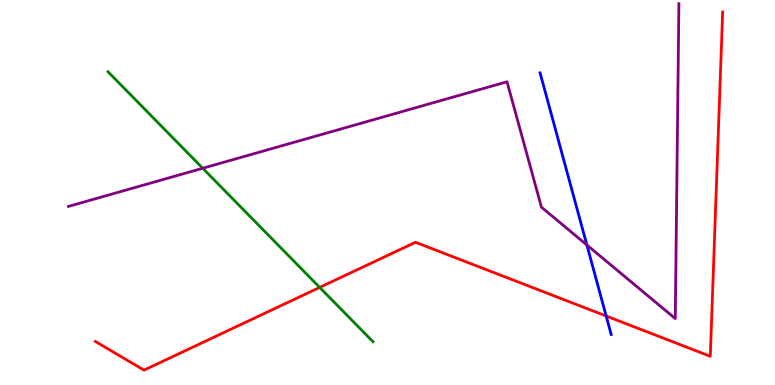[{'lines': ['blue', 'red'], 'intersections': [{'x': 7.82, 'y': 1.79}]}, {'lines': ['green', 'red'], 'intersections': [{'x': 4.13, 'y': 2.53}]}, {'lines': ['purple', 'red'], 'intersections': []}, {'lines': ['blue', 'green'], 'intersections': []}, {'lines': ['blue', 'purple'], 'intersections': [{'x': 7.57, 'y': 3.64}]}, {'lines': ['green', 'purple'], 'intersections': [{'x': 2.62, 'y': 5.63}]}]